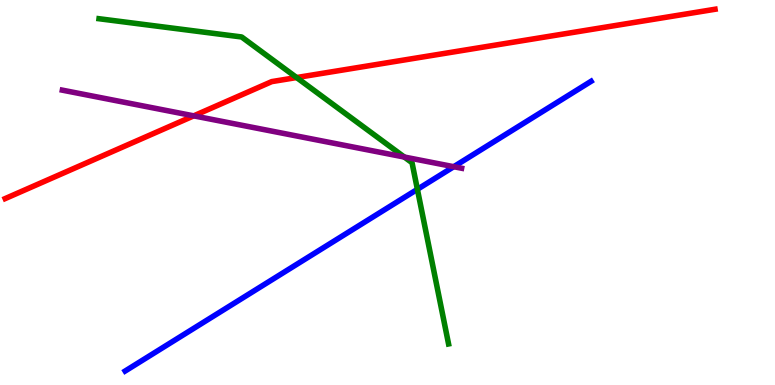[{'lines': ['blue', 'red'], 'intersections': []}, {'lines': ['green', 'red'], 'intersections': [{'x': 3.83, 'y': 7.99}]}, {'lines': ['purple', 'red'], 'intersections': [{'x': 2.5, 'y': 6.99}]}, {'lines': ['blue', 'green'], 'intersections': [{'x': 5.39, 'y': 5.08}]}, {'lines': ['blue', 'purple'], 'intersections': [{'x': 5.85, 'y': 5.67}]}, {'lines': ['green', 'purple'], 'intersections': [{'x': 5.22, 'y': 5.92}]}]